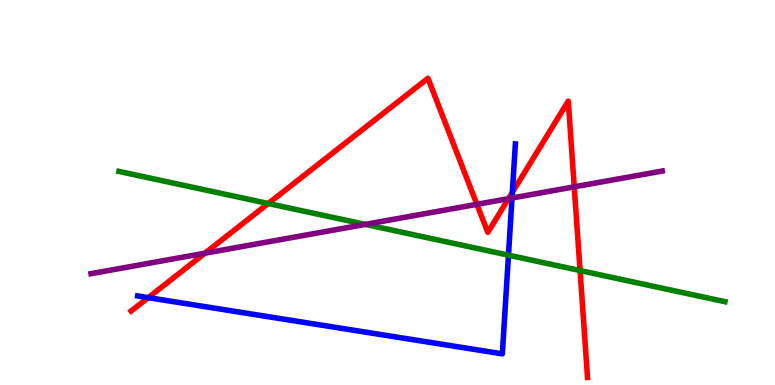[{'lines': ['blue', 'red'], 'intersections': [{'x': 1.91, 'y': 2.27}, {'x': 6.61, 'y': 5.0}]}, {'lines': ['green', 'red'], 'intersections': [{'x': 3.46, 'y': 4.71}, {'x': 7.48, 'y': 2.97}]}, {'lines': ['purple', 'red'], 'intersections': [{'x': 2.64, 'y': 3.42}, {'x': 6.15, 'y': 4.69}, {'x': 6.56, 'y': 4.84}, {'x': 7.41, 'y': 5.15}]}, {'lines': ['blue', 'green'], 'intersections': [{'x': 6.56, 'y': 3.37}]}, {'lines': ['blue', 'purple'], 'intersections': [{'x': 6.61, 'y': 4.86}]}, {'lines': ['green', 'purple'], 'intersections': [{'x': 4.71, 'y': 4.17}]}]